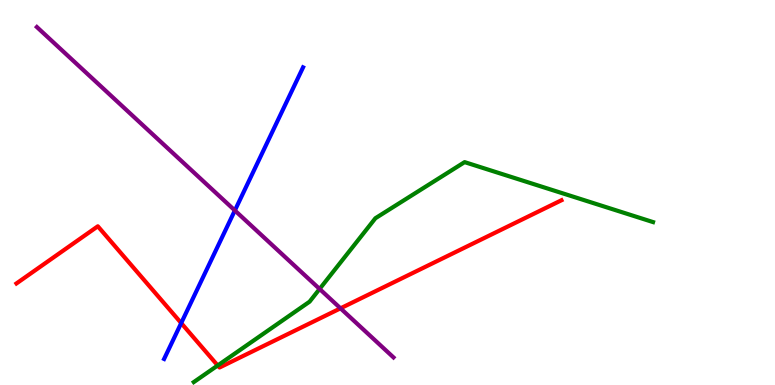[{'lines': ['blue', 'red'], 'intersections': [{'x': 2.34, 'y': 1.61}]}, {'lines': ['green', 'red'], 'intersections': [{'x': 2.81, 'y': 0.507}]}, {'lines': ['purple', 'red'], 'intersections': [{'x': 4.39, 'y': 1.99}]}, {'lines': ['blue', 'green'], 'intersections': []}, {'lines': ['blue', 'purple'], 'intersections': [{'x': 3.03, 'y': 4.53}]}, {'lines': ['green', 'purple'], 'intersections': [{'x': 4.12, 'y': 2.49}]}]